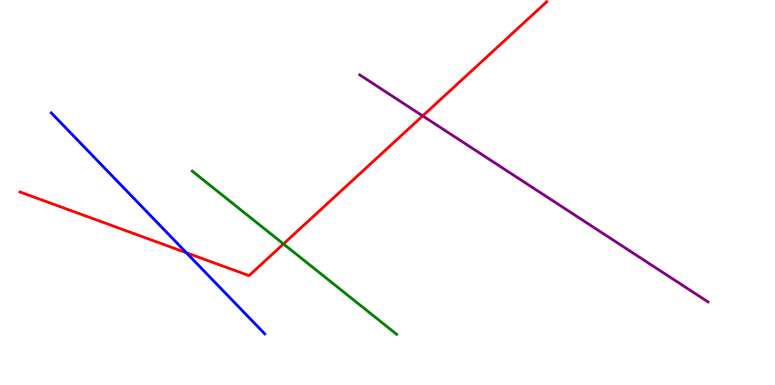[{'lines': ['blue', 'red'], 'intersections': [{'x': 2.41, 'y': 3.43}]}, {'lines': ['green', 'red'], 'intersections': [{'x': 3.66, 'y': 3.66}]}, {'lines': ['purple', 'red'], 'intersections': [{'x': 5.45, 'y': 6.99}]}, {'lines': ['blue', 'green'], 'intersections': []}, {'lines': ['blue', 'purple'], 'intersections': []}, {'lines': ['green', 'purple'], 'intersections': []}]